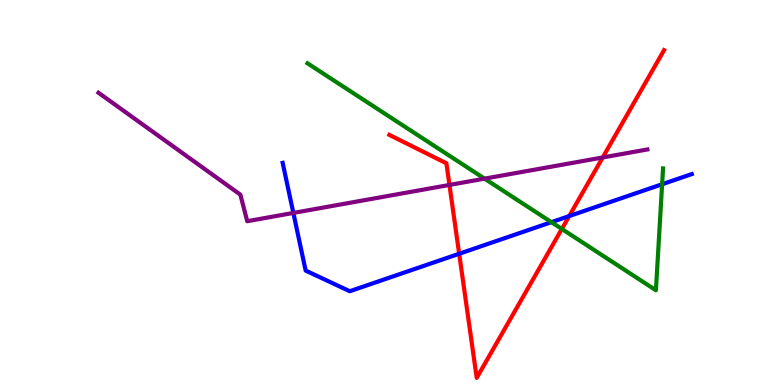[{'lines': ['blue', 'red'], 'intersections': [{'x': 5.92, 'y': 3.41}, {'x': 7.34, 'y': 4.39}]}, {'lines': ['green', 'red'], 'intersections': [{'x': 7.25, 'y': 4.05}]}, {'lines': ['purple', 'red'], 'intersections': [{'x': 5.8, 'y': 5.2}, {'x': 7.78, 'y': 5.91}]}, {'lines': ['blue', 'green'], 'intersections': [{'x': 7.11, 'y': 4.23}, {'x': 8.54, 'y': 5.21}]}, {'lines': ['blue', 'purple'], 'intersections': [{'x': 3.79, 'y': 4.47}]}, {'lines': ['green', 'purple'], 'intersections': [{'x': 6.25, 'y': 5.36}]}]